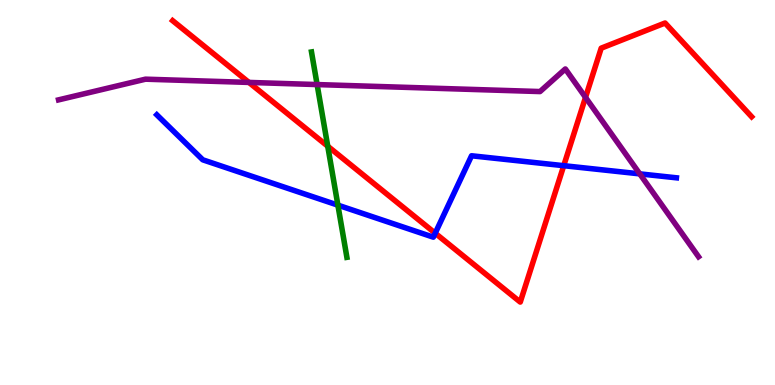[{'lines': ['blue', 'red'], 'intersections': [{'x': 5.62, 'y': 3.94}, {'x': 7.27, 'y': 5.7}]}, {'lines': ['green', 'red'], 'intersections': [{'x': 4.23, 'y': 6.2}]}, {'lines': ['purple', 'red'], 'intersections': [{'x': 3.21, 'y': 7.86}, {'x': 7.56, 'y': 7.47}]}, {'lines': ['blue', 'green'], 'intersections': [{'x': 4.36, 'y': 4.67}]}, {'lines': ['blue', 'purple'], 'intersections': [{'x': 8.25, 'y': 5.48}]}, {'lines': ['green', 'purple'], 'intersections': [{'x': 4.09, 'y': 7.8}]}]